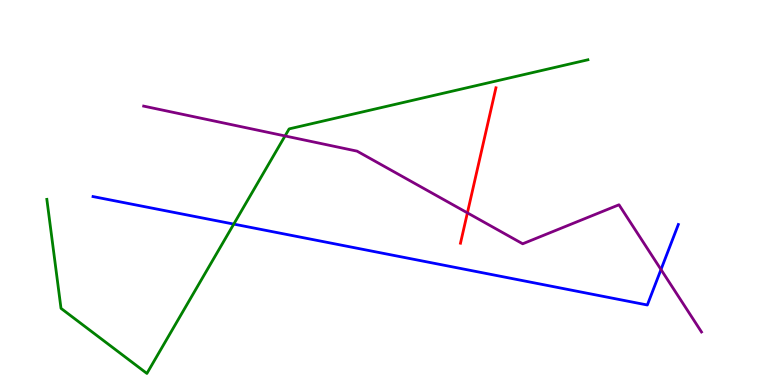[{'lines': ['blue', 'red'], 'intersections': []}, {'lines': ['green', 'red'], 'intersections': []}, {'lines': ['purple', 'red'], 'intersections': [{'x': 6.03, 'y': 4.47}]}, {'lines': ['blue', 'green'], 'intersections': [{'x': 3.02, 'y': 4.18}]}, {'lines': ['blue', 'purple'], 'intersections': [{'x': 8.53, 'y': 3.0}]}, {'lines': ['green', 'purple'], 'intersections': [{'x': 3.68, 'y': 6.47}]}]